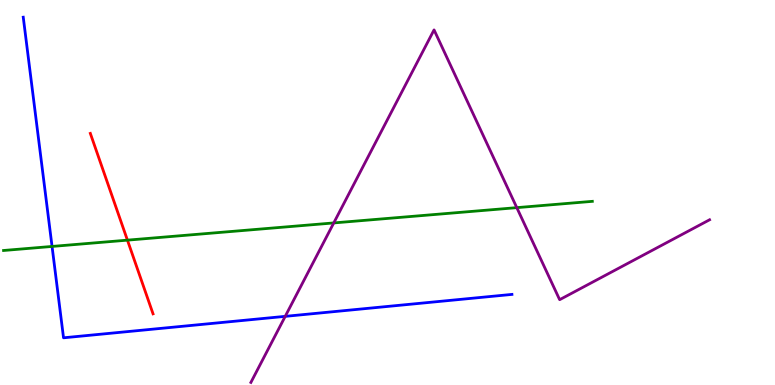[{'lines': ['blue', 'red'], 'intersections': []}, {'lines': ['green', 'red'], 'intersections': [{'x': 1.64, 'y': 3.76}]}, {'lines': ['purple', 'red'], 'intersections': []}, {'lines': ['blue', 'green'], 'intersections': [{'x': 0.672, 'y': 3.6}]}, {'lines': ['blue', 'purple'], 'intersections': [{'x': 3.68, 'y': 1.78}]}, {'lines': ['green', 'purple'], 'intersections': [{'x': 4.31, 'y': 4.21}, {'x': 6.67, 'y': 4.61}]}]